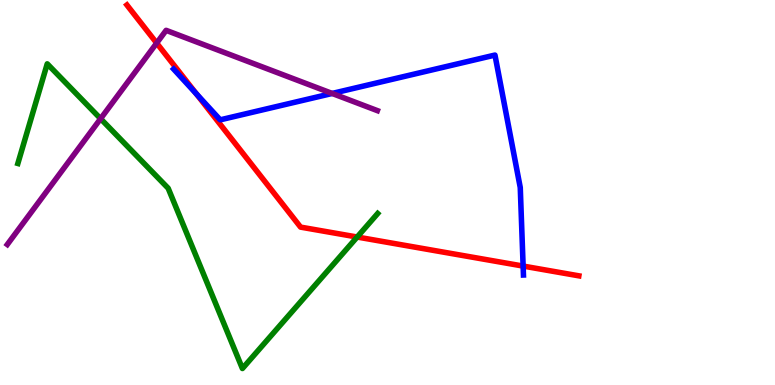[{'lines': ['blue', 'red'], 'intersections': [{'x': 2.53, 'y': 7.56}, {'x': 6.75, 'y': 3.09}]}, {'lines': ['green', 'red'], 'intersections': [{'x': 4.61, 'y': 3.84}]}, {'lines': ['purple', 'red'], 'intersections': [{'x': 2.02, 'y': 8.88}]}, {'lines': ['blue', 'green'], 'intersections': []}, {'lines': ['blue', 'purple'], 'intersections': [{'x': 4.29, 'y': 7.57}]}, {'lines': ['green', 'purple'], 'intersections': [{'x': 1.3, 'y': 6.92}]}]